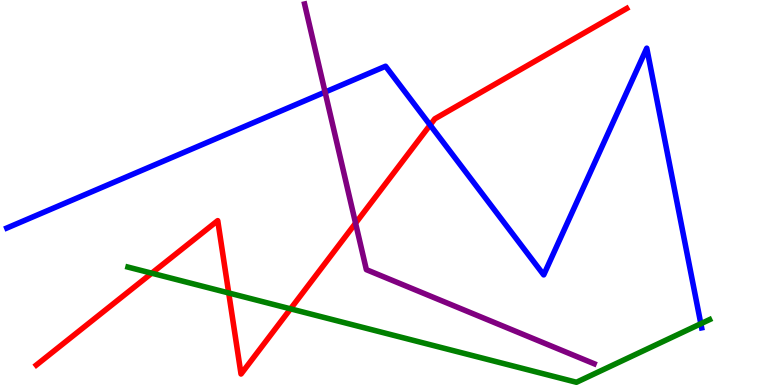[{'lines': ['blue', 'red'], 'intersections': [{'x': 5.55, 'y': 6.75}]}, {'lines': ['green', 'red'], 'intersections': [{'x': 1.96, 'y': 2.9}, {'x': 2.95, 'y': 2.39}, {'x': 3.75, 'y': 1.98}]}, {'lines': ['purple', 'red'], 'intersections': [{'x': 4.59, 'y': 4.2}]}, {'lines': ['blue', 'green'], 'intersections': [{'x': 9.04, 'y': 1.59}]}, {'lines': ['blue', 'purple'], 'intersections': [{'x': 4.19, 'y': 7.61}]}, {'lines': ['green', 'purple'], 'intersections': []}]